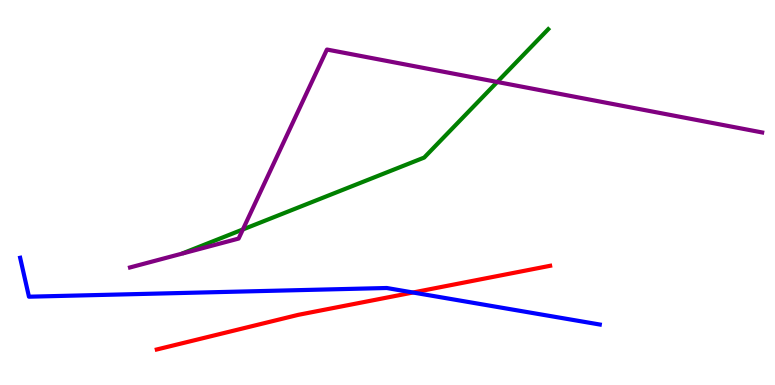[{'lines': ['blue', 'red'], 'intersections': [{'x': 5.33, 'y': 2.4}]}, {'lines': ['green', 'red'], 'intersections': []}, {'lines': ['purple', 'red'], 'intersections': []}, {'lines': ['blue', 'green'], 'intersections': []}, {'lines': ['blue', 'purple'], 'intersections': []}, {'lines': ['green', 'purple'], 'intersections': [{'x': 3.13, 'y': 4.04}, {'x': 6.42, 'y': 7.87}]}]